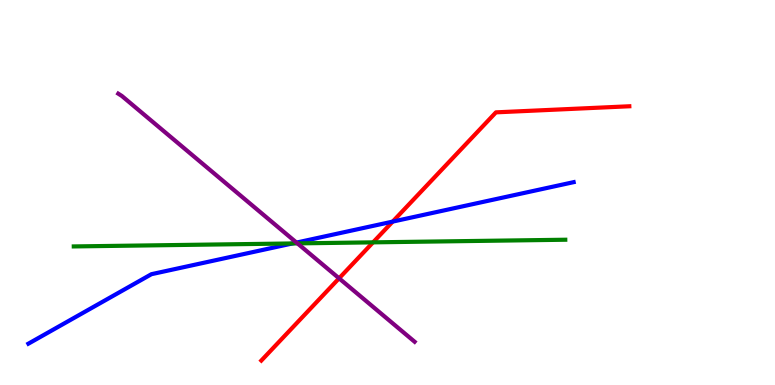[{'lines': ['blue', 'red'], 'intersections': [{'x': 5.07, 'y': 4.24}]}, {'lines': ['green', 'red'], 'intersections': [{'x': 4.81, 'y': 3.71}]}, {'lines': ['purple', 'red'], 'intersections': [{'x': 4.38, 'y': 2.77}]}, {'lines': ['blue', 'green'], 'intersections': [{'x': 3.77, 'y': 3.68}]}, {'lines': ['blue', 'purple'], 'intersections': [{'x': 3.83, 'y': 3.7}]}, {'lines': ['green', 'purple'], 'intersections': [{'x': 3.84, 'y': 3.68}]}]